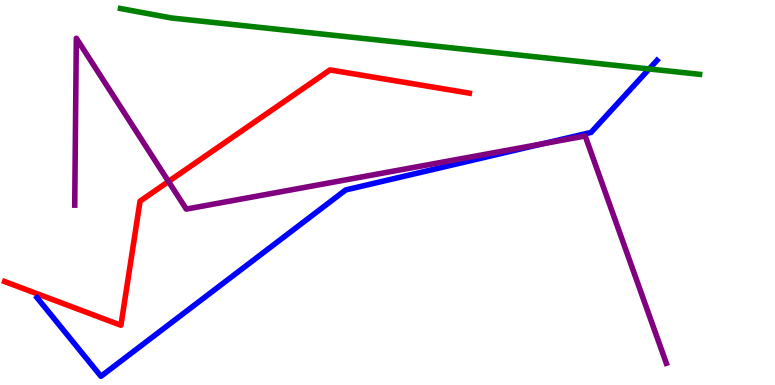[{'lines': ['blue', 'red'], 'intersections': []}, {'lines': ['green', 'red'], 'intersections': []}, {'lines': ['purple', 'red'], 'intersections': [{'x': 2.17, 'y': 5.29}]}, {'lines': ['blue', 'green'], 'intersections': [{'x': 8.38, 'y': 8.21}]}, {'lines': ['blue', 'purple'], 'intersections': [{'x': 7.0, 'y': 6.26}]}, {'lines': ['green', 'purple'], 'intersections': []}]